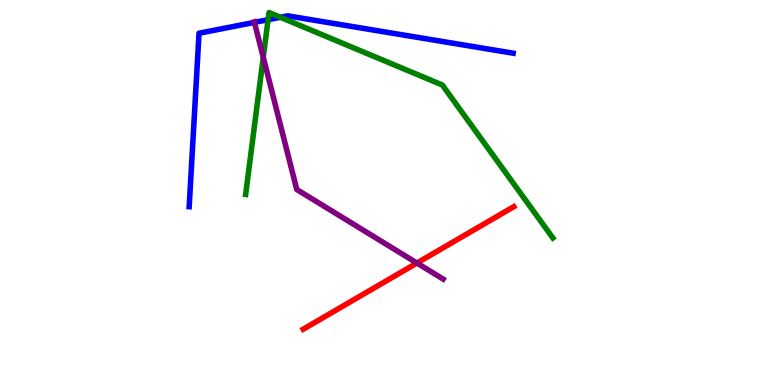[{'lines': ['blue', 'red'], 'intersections': []}, {'lines': ['green', 'red'], 'intersections': []}, {'lines': ['purple', 'red'], 'intersections': [{'x': 5.38, 'y': 3.17}]}, {'lines': ['blue', 'green'], 'intersections': [{'x': 3.46, 'y': 9.49}, {'x': 3.62, 'y': 9.55}]}, {'lines': ['blue', 'purple'], 'intersections': [{'x': 3.28, 'y': 9.42}]}, {'lines': ['green', 'purple'], 'intersections': [{'x': 3.4, 'y': 8.51}]}]